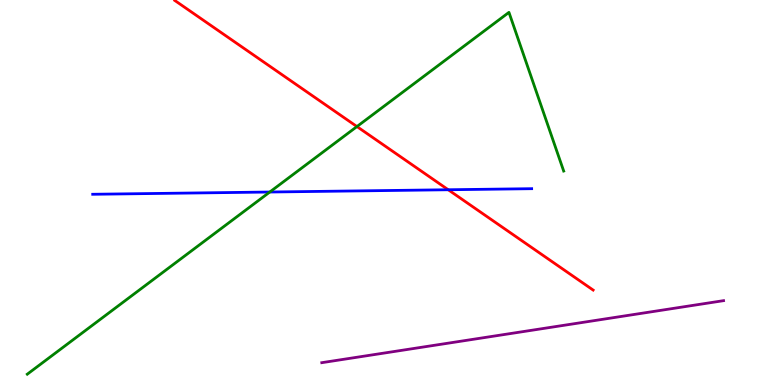[{'lines': ['blue', 'red'], 'intersections': [{'x': 5.78, 'y': 5.07}]}, {'lines': ['green', 'red'], 'intersections': [{'x': 4.61, 'y': 6.71}]}, {'lines': ['purple', 'red'], 'intersections': []}, {'lines': ['blue', 'green'], 'intersections': [{'x': 3.48, 'y': 5.01}]}, {'lines': ['blue', 'purple'], 'intersections': []}, {'lines': ['green', 'purple'], 'intersections': []}]